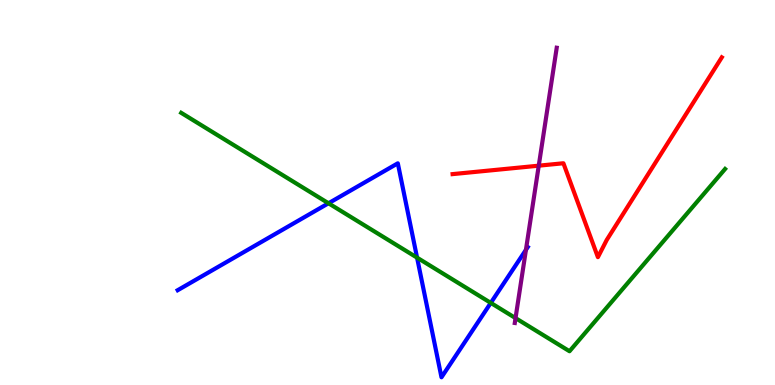[{'lines': ['blue', 'red'], 'intersections': []}, {'lines': ['green', 'red'], 'intersections': []}, {'lines': ['purple', 'red'], 'intersections': [{'x': 6.95, 'y': 5.7}]}, {'lines': ['blue', 'green'], 'intersections': [{'x': 4.24, 'y': 4.72}, {'x': 5.38, 'y': 3.31}, {'x': 6.33, 'y': 2.13}]}, {'lines': ['blue', 'purple'], 'intersections': [{'x': 6.79, 'y': 3.51}]}, {'lines': ['green', 'purple'], 'intersections': [{'x': 6.65, 'y': 1.74}]}]